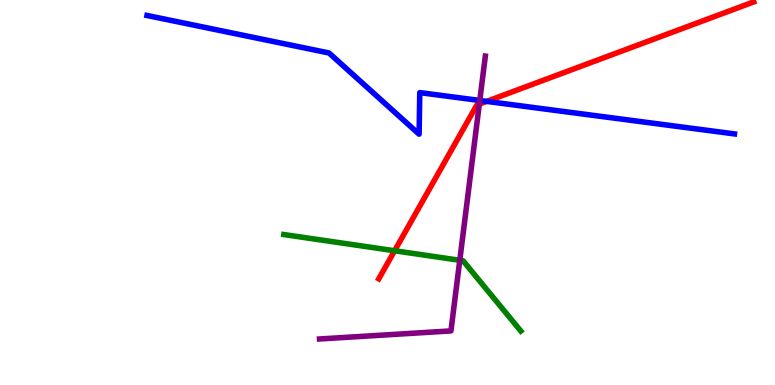[{'lines': ['blue', 'red'], 'intersections': [{'x': 6.28, 'y': 7.37}]}, {'lines': ['green', 'red'], 'intersections': [{'x': 5.09, 'y': 3.49}]}, {'lines': ['purple', 'red'], 'intersections': [{'x': 6.18, 'y': 7.3}]}, {'lines': ['blue', 'green'], 'intersections': []}, {'lines': ['blue', 'purple'], 'intersections': [{'x': 6.19, 'y': 7.39}]}, {'lines': ['green', 'purple'], 'intersections': [{'x': 5.93, 'y': 3.24}]}]